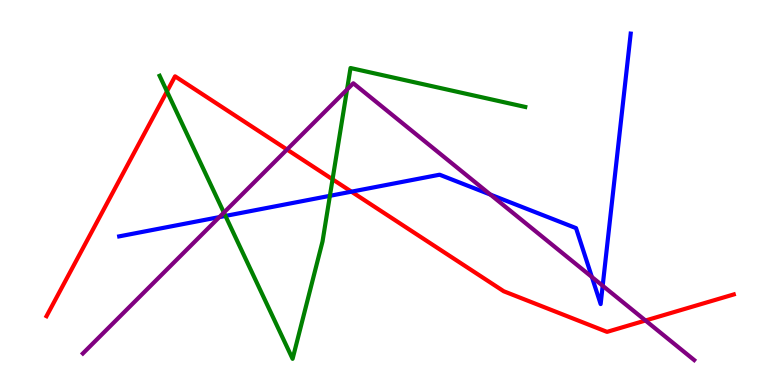[{'lines': ['blue', 'red'], 'intersections': [{'x': 4.53, 'y': 5.02}]}, {'lines': ['green', 'red'], 'intersections': [{'x': 2.15, 'y': 7.63}, {'x': 4.29, 'y': 5.34}]}, {'lines': ['purple', 'red'], 'intersections': [{'x': 3.7, 'y': 6.12}, {'x': 8.33, 'y': 1.68}]}, {'lines': ['blue', 'green'], 'intersections': [{'x': 2.91, 'y': 4.39}, {'x': 4.26, 'y': 4.91}]}, {'lines': ['blue', 'purple'], 'intersections': [{'x': 2.83, 'y': 4.36}, {'x': 6.33, 'y': 4.95}, {'x': 7.64, 'y': 2.81}, {'x': 7.78, 'y': 2.58}]}, {'lines': ['green', 'purple'], 'intersections': [{'x': 2.89, 'y': 4.48}, {'x': 4.48, 'y': 7.67}]}]